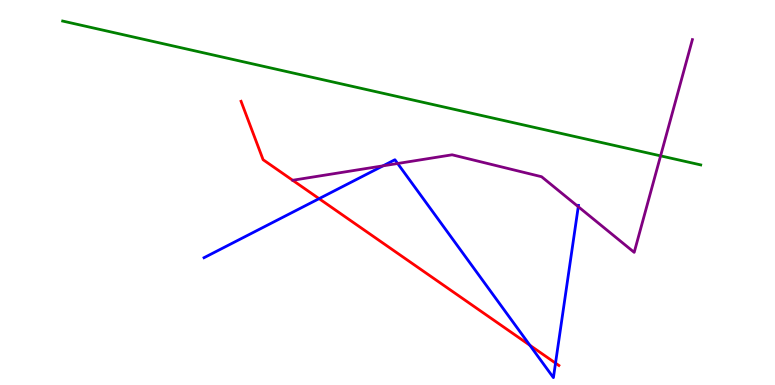[{'lines': ['blue', 'red'], 'intersections': [{'x': 4.12, 'y': 4.84}, {'x': 6.84, 'y': 1.03}, {'x': 7.17, 'y': 0.568}]}, {'lines': ['green', 'red'], 'intersections': []}, {'lines': ['purple', 'red'], 'intersections': []}, {'lines': ['blue', 'green'], 'intersections': []}, {'lines': ['blue', 'purple'], 'intersections': [{'x': 4.94, 'y': 5.69}, {'x': 5.13, 'y': 5.75}, {'x': 7.46, 'y': 4.63}]}, {'lines': ['green', 'purple'], 'intersections': [{'x': 8.52, 'y': 5.95}]}]